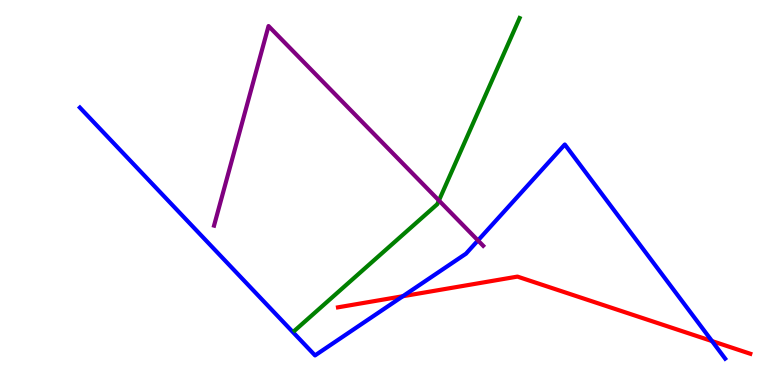[{'lines': ['blue', 'red'], 'intersections': [{'x': 5.2, 'y': 2.31}, {'x': 9.19, 'y': 1.14}]}, {'lines': ['green', 'red'], 'intersections': []}, {'lines': ['purple', 'red'], 'intersections': []}, {'lines': ['blue', 'green'], 'intersections': []}, {'lines': ['blue', 'purple'], 'intersections': [{'x': 6.17, 'y': 3.75}]}, {'lines': ['green', 'purple'], 'intersections': [{'x': 5.66, 'y': 4.79}]}]